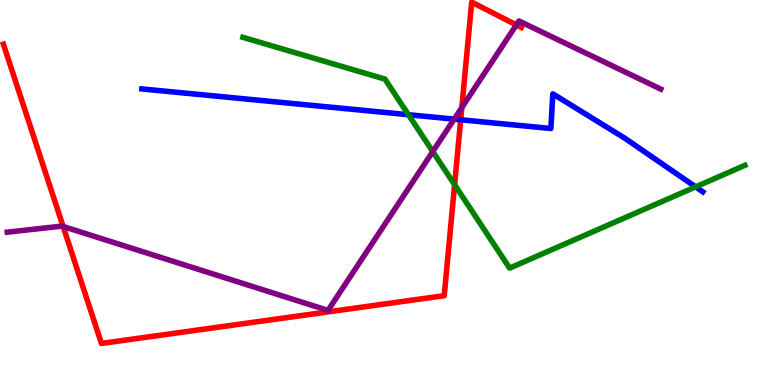[{'lines': ['blue', 'red'], 'intersections': [{'x': 5.94, 'y': 6.89}]}, {'lines': ['green', 'red'], 'intersections': [{'x': 5.87, 'y': 5.2}]}, {'lines': ['purple', 'red'], 'intersections': [{'x': 0.815, 'y': 4.12}, {'x': 5.96, 'y': 7.21}, {'x': 6.66, 'y': 9.35}]}, {'lines': ['blue', 'green'], 'intersections': [{'x': 5.27, 'y': 7.02}, {'x': 8.98, 'y': 5.15}]}, {'lines': ['blue', 'purple'], 'intersections': [{'x': 5.86, 'y': 6.91}]}, {'lines': ['green', 'purple'], 'intersections': [{'x': 5.58, 'y': 6.06}]}]